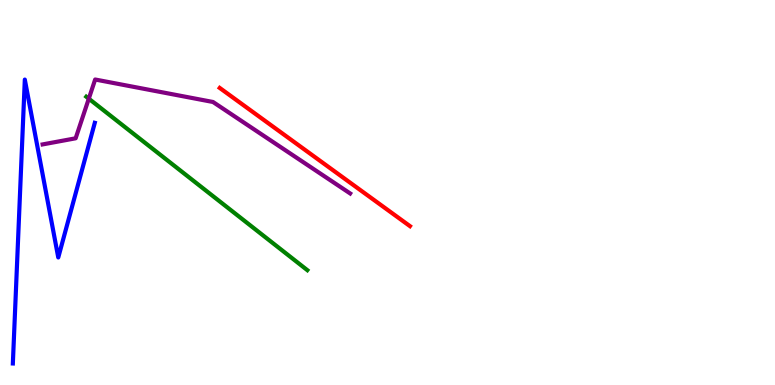[{'lines': ['blue', 'red'], 'intersections': []}, {'lines': ['green', 'red'], 'intersections': []}, {'lines': ['purple', 'red'], 'intersections': []}, {'lines': ['blue', 'green'], 'intersections': []}, {'lines': ['blue', 'purple'], 'intersections': []}, {'lines': ['green', 'purple'], 'intersections': [{'x': 1.15, 'y': 7.44}]}]